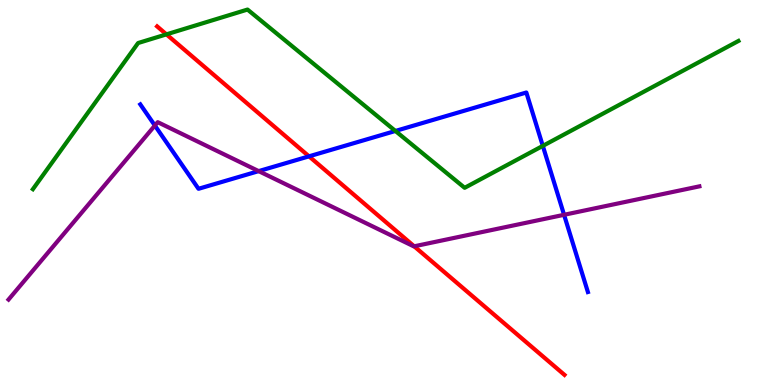[{'lines': ['blue', 'red'], 'intersections': [{'x': 3.99, 'y': 5.94}]}, {'lines': ['green', 'red'], 'intersections': [{'x': 2.15, 'y': 9.11}]}, {'lines': ['purple', 'red'], 'intersections': [{'x': 5.34, 'y': 3.6}]}, {'lines': ['blue', 'green'], 'intersections': [{'x': 5.1, 'y': 6.6}, {'x': 7.0, 'y': 6.21}]}, {'lines': ['blue', 'purple'], 'intersections': [{'x': 2.0, 'y': 6.74}, {'x': 3.34, 'y': 5.56}, {'x': 7.28, 'y': 4.42}]}, {'lines': ['green', 'purple'], 'intersections': []}]